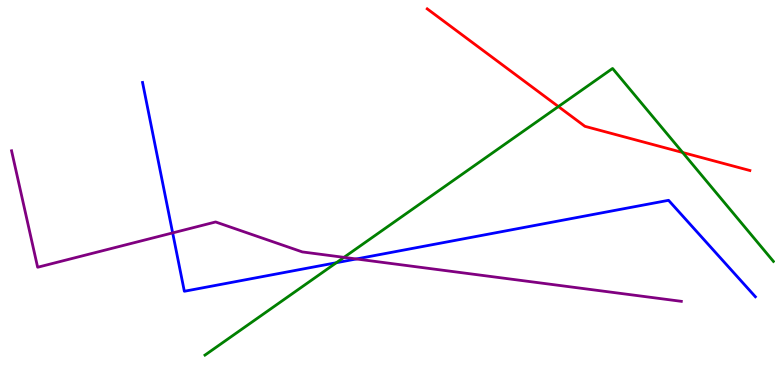[{'lines': ['blue', 'red'], 'intersections': []}, {'lines': ['green', 'red'], 'intersections': [{'x': 7.21, 'y': 7.23}, {'x': 8.81, 'y': 6.04}]}, {'lines': ['purple', 'red'], 'intersections': []}, {'lines': ['blue', 'green'], 'intersections': [{'x': 4.34, 'y': 3.18}]}, {'lines': ['blue', 'purple'], 'intersections': [{'x': 2.23, 'y': 3.95}, {'x': 4.6, 'y': 3.27}]}, {'lines': ['green', 'purple'], 'intersections': [{'x': 4.44, 'y': 3.32}]}]